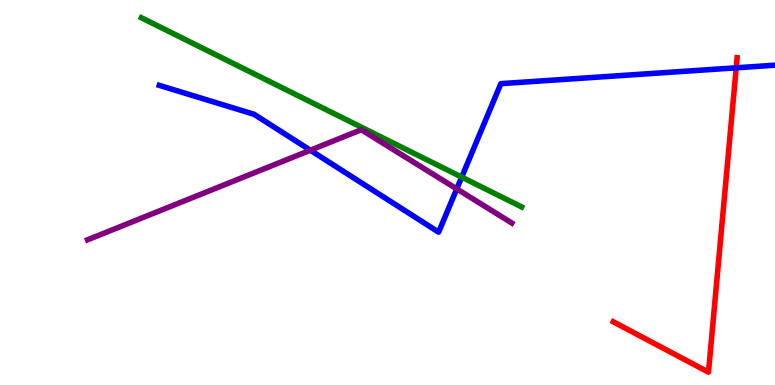[{'lines': ['blue', 'red'], 'intersections': [{'x': 9.5, 'y': 8.24}]}, {'lines': ['green', 'red'], 'intersections': []}, {'lines': ['purple', 'red'], 'intersections': []}, {'lines': ['blue', 'green'], 'intersections': [{'x': 5.96, 'y': 5.4}]}, {'lines': ['blue', 'purple'], 'intersections': [{'x': 4.0, 'y': 6.1}, {'x': 5.89, 'y': 5.09}]}, {'lines': ['green', 'purple'], 'intersections': []}]